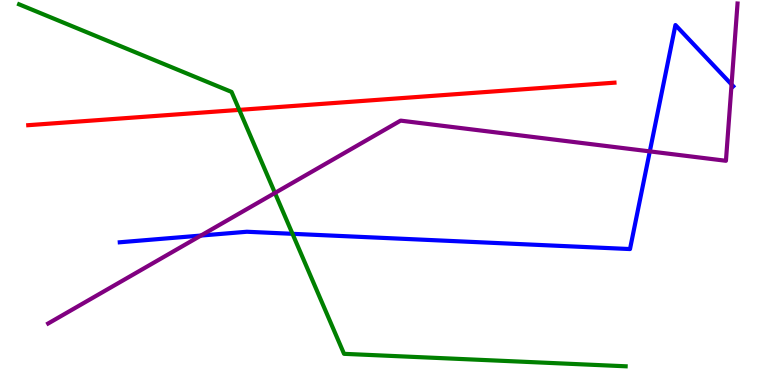[{'lines': ['blue', 'red'], 'intersections': []}, {'lines': ['green', 'red'], 'intersections': [{'x': 3.09, 'y': 7.15}]}, {'lines': ['purple', 'red'], 'intersections': []}, {'lines': ['blue', 'green'], 'intersections': [{'x': 3.77, 'y': 3.93}]}, {'lines': ['blue', 'purple'], 'intersections': [{'x': 2.59, 'y': 3.88}, {'x': 8.38, 'y': 6.07}, {'x': 9.44, 'y': 7.81}]}, {'lines': ['green', 'purple'], 'intersections': [{'x': 3.55, 'y': 4.99}]}]